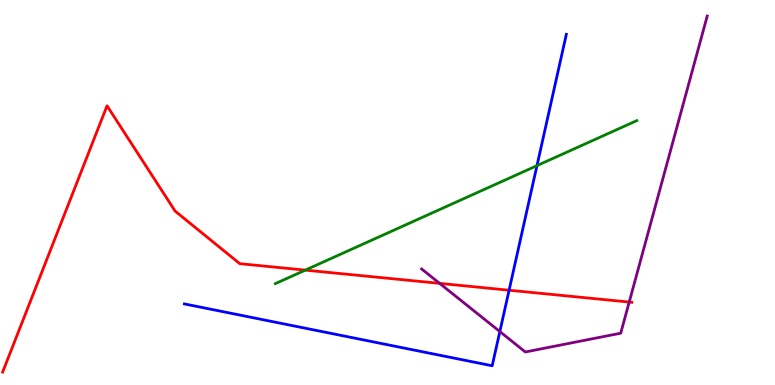[{'lines': ['blue', 'red'], 'intersections': [{'x': 6.57, 'y': 2.46}]}, {'lines': ['green', 'red'], 'intersections': [{'x': 3.94, 'y': 2.98}]}, {'lines': ['purple', 'red'], 'intersections': [{'x': 5.67, 'y': 2.64}, {'x': 8.12, 'y': 2.15}]}, {'lines': ['blue', 'green'], 'intersections': [{'x': 6.93, 'y': 5.7}]}, {'lines': ['blue', 'purple'], 'intersections': [{'x': 6.45, 'y': 1.39}]}, {'lines': ['green', 'purple'], 'intersections': []}]